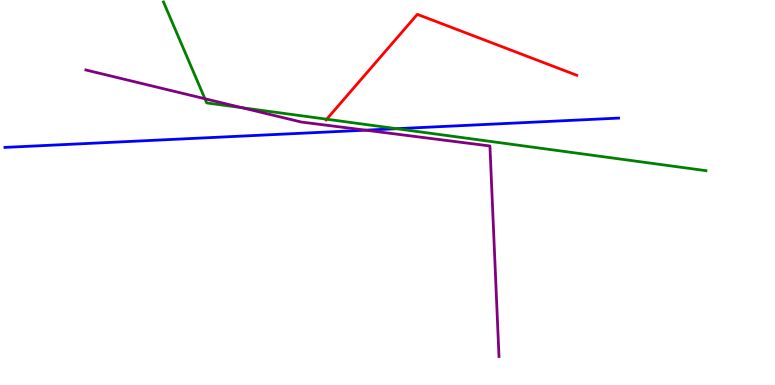[{'lines': ['blue', 'red'], 'intersections': []}, {'lines': ['green', 'red'], 'intersections': [{'x': 4.22, 'y': 6.9}]}, {'lines': ['purple', 'red'], 'intersections': []}, {'lines': ['blue', 'green'], 'intersections': [{'x': 5.12, 'y': 6.66}]}, {'lines': ['blue', 'purple'], 'intersections': [{'x': 4.72, 'y': 6.62}]}, {'lines': ['green', 'purple'], 'intersections': [{'x': 2.64, 'y': 7.44}, {'x': 3.12, 'y': 7.2}]}]